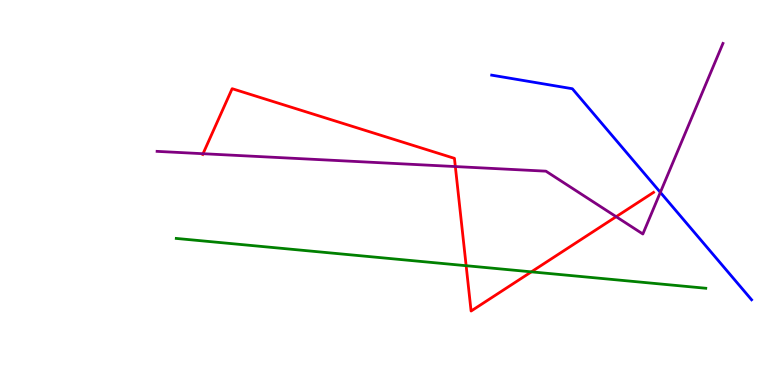[{'lines': ['blue', 'red'], 'intersections': []}, {'lines': ['green', 'red'], 'intersections': [{'x': 6.01, 'y': 3.1}, {'x': 6.86, 'y': 2.94}]}, {'lines': ['purple', 'red'], 'intersections': [{'x': 2.62, 'y': 6.01}, {'x': 5.88, 'y': 5.67}, {'x': 7.95, 'y': 4.37}]}, {'lines': ['blue', 'green'], 'intersections': []}, {'lines': ['blue', 'purple'], 'intersections': [{'x': 8.52, 'y': 5.0}]}, {'lines': ['green', 'purple'], 'intersections': []}]